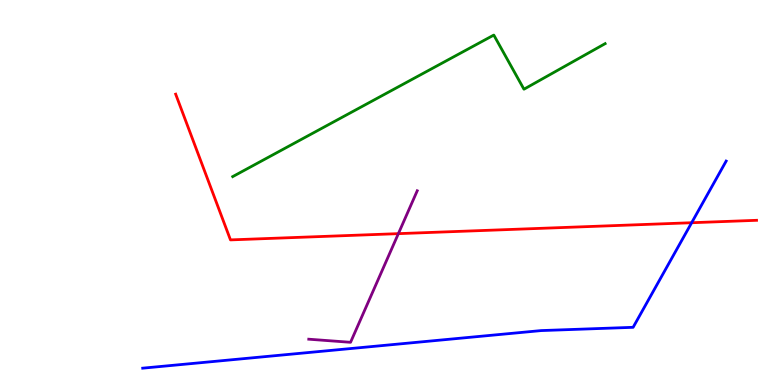[{'lines': ['blue', 'red'], 'intersections': [{'x': 8.92, 'y': 4.21}]}, {'lines': ['green', 'red'], 'intersections': []}, {'lines': ['purple', 'red'], 'intersections': [{'x': 5.14, 'y': 3.93}]}, {'lines': ['blue', 'green'], 'intersections': []}, {'lines': ['blue', 'purple'], 'intersections': []}, {'lines': ['green', 'purple'], 'intersections': []}]